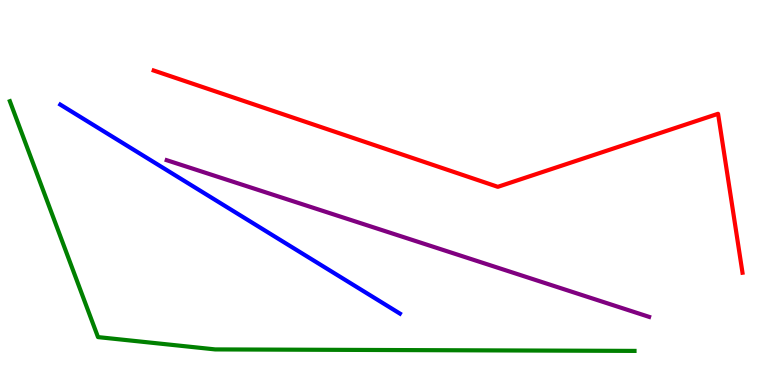[{'lines': ['blue', 'red'], 'intersections': []}, {'lines': ['green', 'red'], 'intersections': []}, {'lines': ['purple', 'red'], 'intersections': []}, {'lines': ['blue', 'green'], 'intersections': []}, {'lines': ['blue', 'purple'], 'intersections': []}, {'lines': ['green', 'purple'], 'intersections': []}]